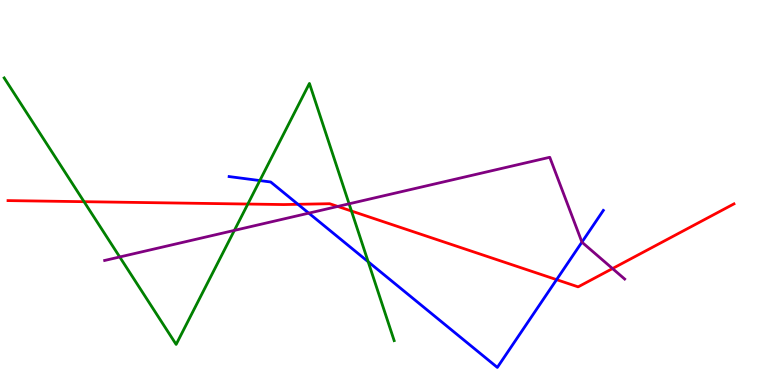[{'lines': ['blue', 'red'], 'intersections': [{'x': 3.84, 'y': 4.69}, {'x': 7.18, 'y': 2.74}]}, {'lines': ['green', 'red'], 'intersections': [{'x': 1.08, 'y': 4.76}, {'x': 3.2, 'y': 4.7}, {'x': 4.53, 'y': 4.52}]}, {'lines': ['purple', 'red'], 'intersections': [{'x': 4.36, 'y': 4.64}, {'x': 7.9, 'y': 3.02}]}, {'lines': ['blue', 'green'], 'intersections': [{'x': 3.35, 'y': 5.31}, {'x': 4.75, 'y': 3.2}]}, {'lines': ['blue', 'purple'], 'intersections': [{'x': 3.98, 'y': 4.46}, {'x': 7.51, 'y': 3.71}]}, {'lines': ['green', 'purple'], 'intersections': [{'x': 1.54, 'y': 3.33}, {'x': 3.02, 'y': 4.02}, {'x': 4.5, 'y': 4.71}]}]